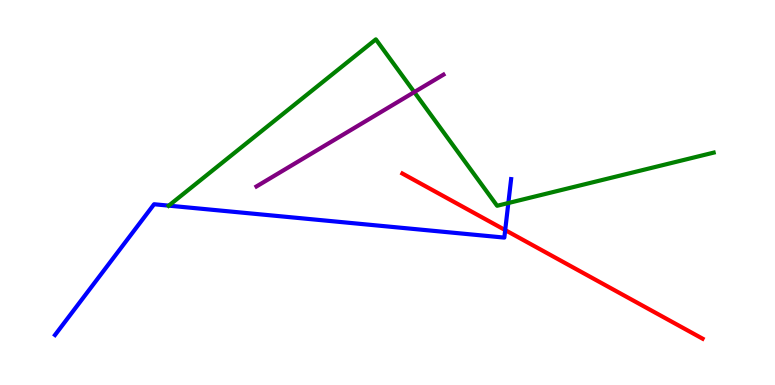[{'lines': ['blue', 'red'], 'intersections': [{'x': 6.52, 'y': 4.02}]}, {'lines': ['green', 'red'], 'intersections': []}, {'lines': ['purple', 'red'], 'intersections': []}, {'lines': ['blue', 'green'], 'intersections': [{'x': 2.18, 'y': 4.66}, {'x': 6.56, 'y': 4.73}]}, {'lines': ['blue', 'purple'], 'intersections': []}, {'lines': ['green', 'purple'], 'intersections': [{'x': 5.35, 'y': 7.61}]}]